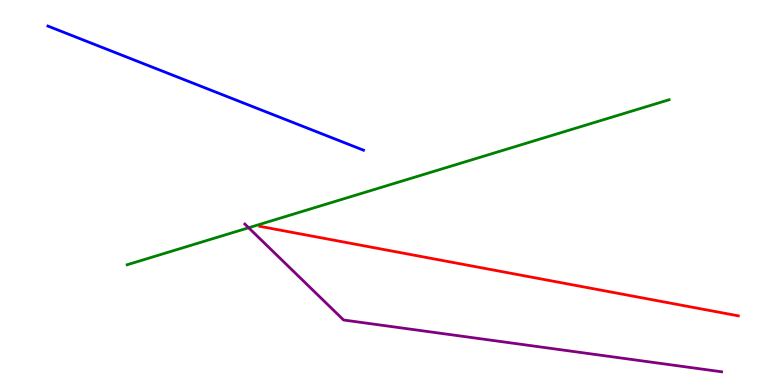[{'lines': ['blue', 'red'], 'intersections': []}, {'lines': ['green', 'red'], 'intersections': []}, {'lines': ['purple', 'red'], 'intersections': []}, {'lines': ['blue', 'green'], 'intersections': []}, {'lines': ['blue', 'purple'], 'intersections': []}, {'lines': ['green', 'purple'], 'intersections': [{'x': 3.21, 'y': 4.08}]}]